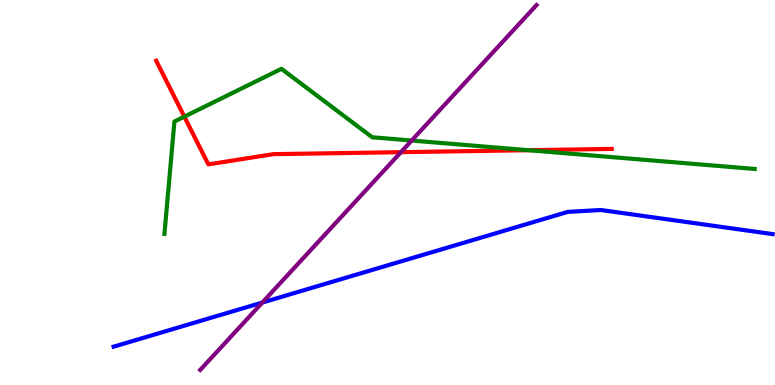[{'lines': ['blue', 'red'], 'intersections': []}, {'lines': ['green', 'red'], 'intersections': [{'x': 2.38, 'y': 6.97}, {'x': 6.82, 'y': 6.1}]}, {'lines': ['purple', 'red'], 'intersections': [{'x': 5.17, 'y': 6.05}]}, {'lines': ['blue', 'green'], 'intersections': []}, {'lines': ['blue', 'purple'], 'intersections': [{'x': 3.38, 'y': 2.14}]}, {'lines': ['green', 'purple'], 'intersections': [{'x': 5.31, 'y': 6.35}]}]